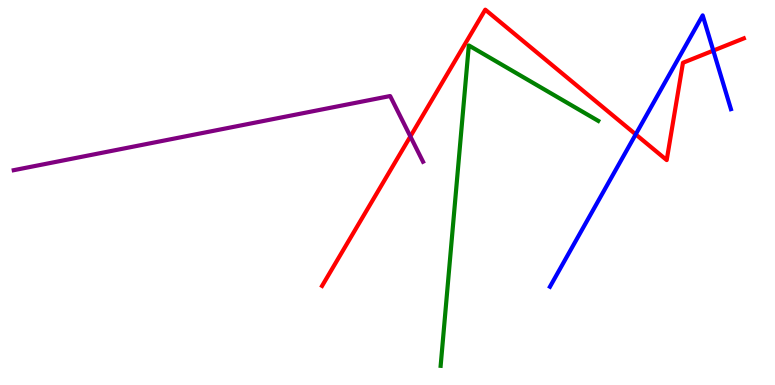[{'lines': ['blue', 'red'], 'intersections': [{'x': 8.2, 'y': 6.51}, {'x': 9.2, 'y': 8.69}]}, {'lines': ['green', 'red'], 'intersections': []}, {'lines': ['purple', 'red'], 'intersections': [{'x': 5.3, 'y': 6.46}]}, {'lines': ['blue', 'green'], 'intersections': []}, {'lines': ['blue', 'purple'], 'intersections': []}, {'lines': ['green', 'purple'], 'intersections': []}]